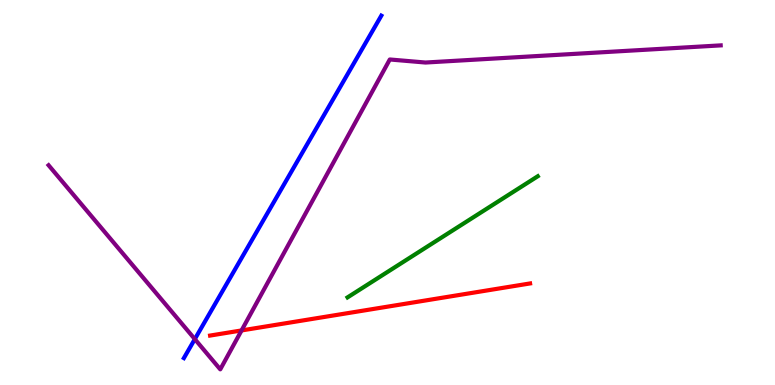[{'lines': ['blue', 'red'], 'intersections': []}, {'lines': ['green', 'red'], 'intersections': []}, {'lines': ['purple', 'red'], 'intersections': [{'x': 3.12, 'y': 1.42}]}, {'lines': ['blue', 'green'], 'intersections': []}, {'lines': ['blue', 'purple'], 'intersections': [{'x': 2.51, 'y': 1.19}]}, {'lines': ['green', 'purple'], 'intersections': []}]